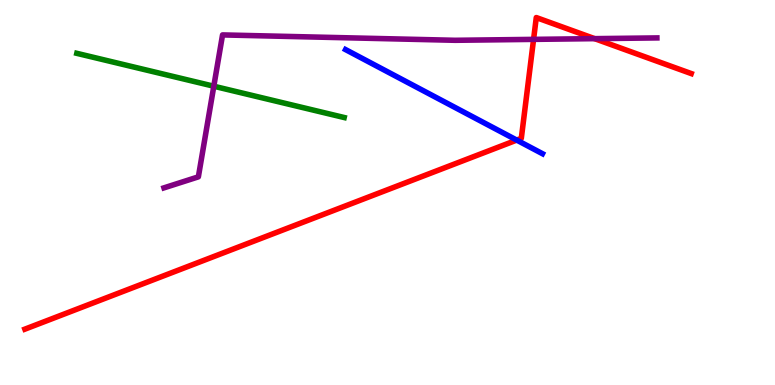[{'lines': ['blue', 'red'], 'intersections': [{'x': 6.67, 'y': 6.36}]}, {'lines': ['green', 'red'], 'intersections': []}, {'lines': ['purple', 'red'], 'intersections': [{'x': 6.88, 'y': 8.98}, {'x': 7.67, 'y': 9.0}]}, {'lines': ['blue', 'green'], 'intersections': []}, {'lines': ['blue', 'purple'], 'intersections': []}, {'lines': ['green', 'purple'], 'intersections': [{'x': 2.76, 'y': 7.76}]}]